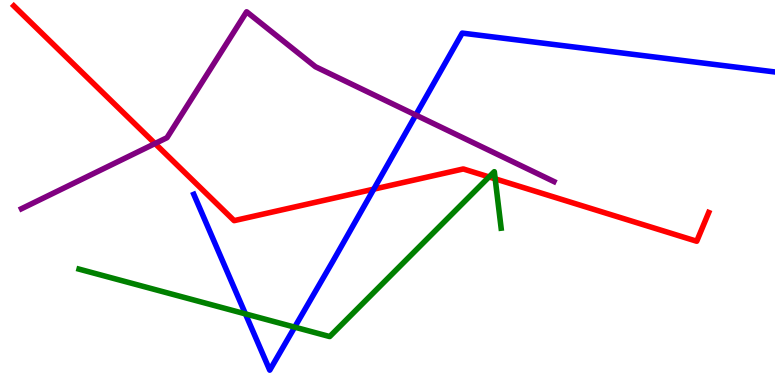[{'lines': ['blue', 'red'], 'intersections': [{'x': 4.82, 'y': 5.09}]}, {'lines': ['green', 'red'], 'intersections': [{'x': 6.31, 'y': 5.4}, {'x': 6.39, 'y': 5.35}]}, {'lines': ['purple', 'red'], 'intersections': [{'x': 2.0, 'y': 6.27}]}, {'lines': ['blue', 'green'], 'intersections': [{'x': 3.17, 'y': 1.85}, {'x': 3.8, 'y': 1.5}]}, {'lines': ['blue', 'purple'], 'intersections': [{'x': 5.36, 'y': 7.01}]}, {'lines': ['green', 'purple'], 'intersections': []}]